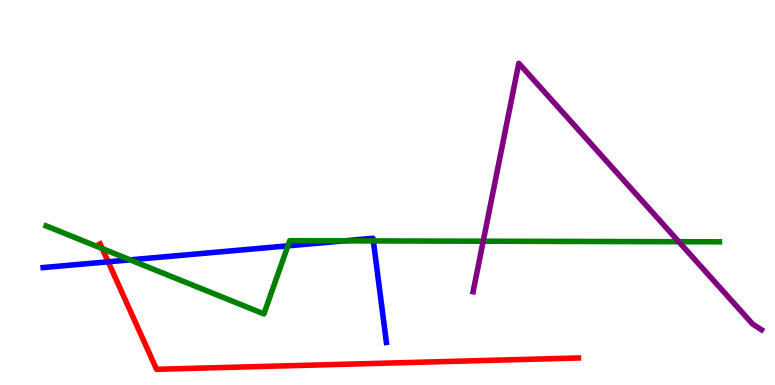[{'lines': ['blue', 'red'], 'intersections': [{'x': 1.4, 'y': 3.2}]}, {'lines': ['green', 'red'], 'intersections': [{'x': 1.32, 'y': 3.54}]}, {'lines': ['purple', 'red'], 'intersections': []}, {'lines': ['blue', 'green'], 'intersections': [{'x': 1.68, 'y': 3.25}, {'x': 3.72, 'y': 3.61}, {'x': 4.44, 'y': 3.74}, {'x': 4.82, 'y': 3.74}]}, {'lines': ['blue', 'purple'], 'intersections': []}, {'lines': ['green', 'purple'], 'intersections': [{'x': 6.23, 'y': 3.73}, {'x': 8.76, 'y': 3.72}]}]